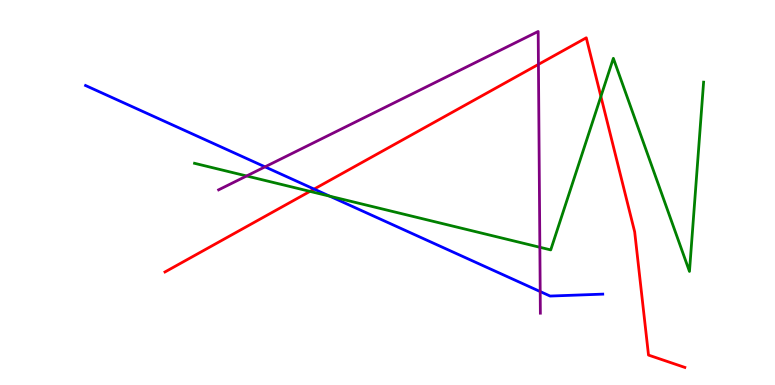[{'lines': ['blue', 'red'], 'intersections': [{'x': 4.05, 'y': 5.09}]}, {'lines': ['green', 'red'], 'intersections': [{'x': 4.0, 'y': 5.03}, {'x': 7.75, 'y': 7.5}]}, {'lines': ['purple', 'red'], 'intersections': [{'x': 6.95, 'y': 8.33}]}, {'lines': ['blue', 'green'], 'intersections': [{'x': 4.25, 'y': 4.9}]}, {'lines': ['blue', 'purple'], 'intersections': [{'x': 3.42, 'y': 5.67}, {'x': 6.97, 'y': 2.43}]}, {'lines': ['green', 'purple'], 'intersections': [{'x': 3.18, 'y': 5.43}, {'x': 6.97, 'y': 3.58}]}]